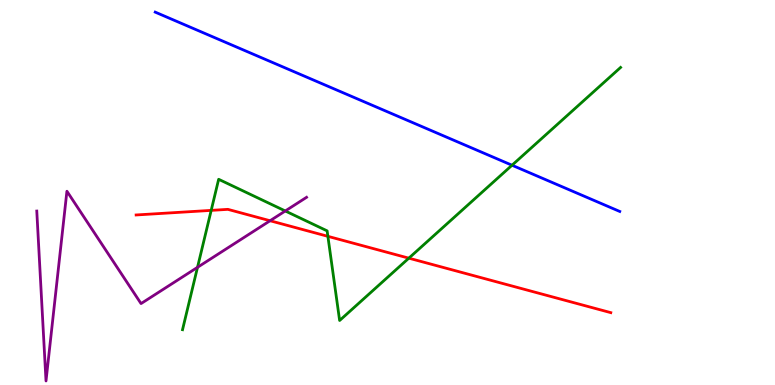[{'lines': ['blue', 'red'], 'intersections': []}, {'lines': ['green', 'red'], 'intersections': [{'x': 2.73, 'y': 4.54}, {'x': 4.23, 'y': 3.86}, {'x': 5.28, 'y': 3.29}]}, {'lines': ['purple', 'red'], 'intersections': [{'x': 3.48, 'y': 4.27}]}, {'lines': ['blue', 'green'], 'intersections': [{'x': 6.61, 'y': 5.71}]}, {'lines': ['blue', 'purple'], 'intersections': []}, {'lines': ['green', 'purple'], 'intersections': [{'x': 2.55, 'y': 3.06}, {'x': 3.68, 'y': 4.52}]}]